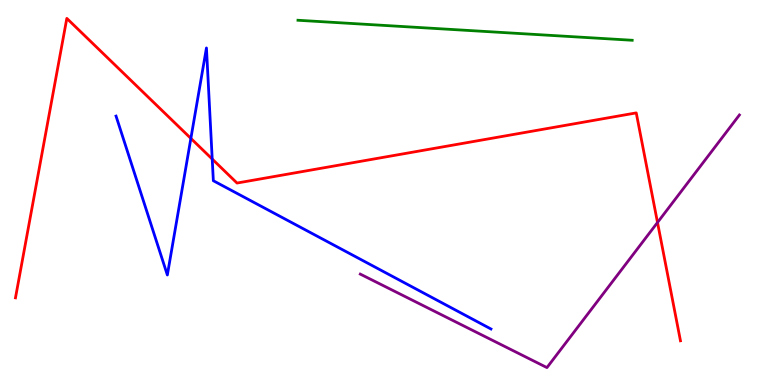[{'lines': ['blue', 'red'], 'intersections': [{'x': 2.46, 'y': 6.41}, {'x': 2.74, 'y': 5.87}]}, {'lines': ['green', 'red'], 'intersections': []}, {'lines': ['purple', 'red'], 'intersections': [{'x': 8.48, 'y': 4.22}]}, {'lines': ['blue', 'green'], 'intersections': []}, {'lines': ['blue', 'purple'], 'intersections': []}, {'lines': ['green', 'purple'], 'intersections': []}]